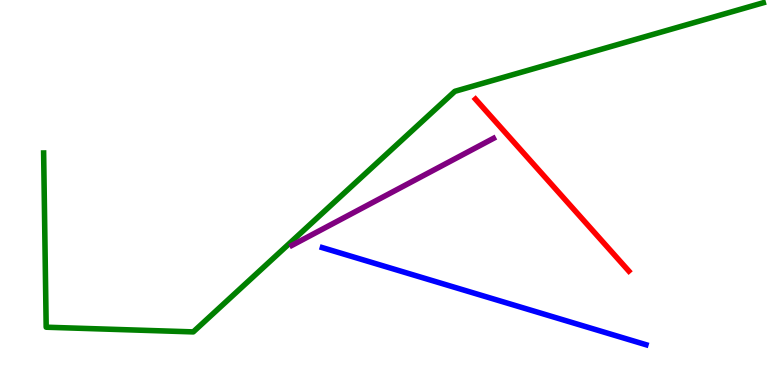[{'lines': ['blue', 'red'], 'intersections': []}, {'lines': ['green', 'red'], 'intersections': []}, {'lines': ['purple', 'red'], 'intersections': []}, {'lines': ['blue', 'green'], 'intersections': []}, {'lines': ['blue', 'purple'], 'intersections': []}, {'lines': ['green', 'purple'], 'intersections': []}]